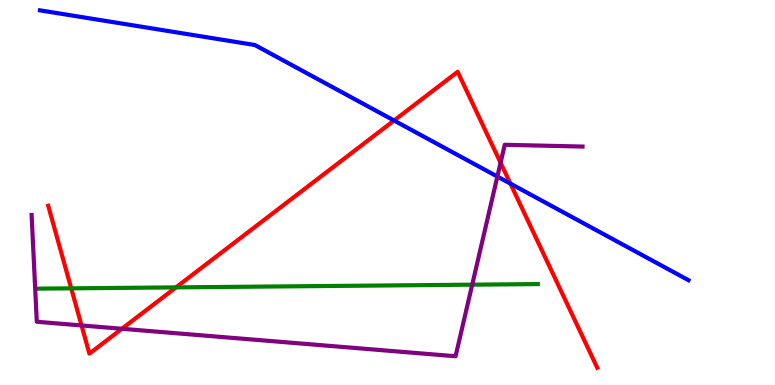[{'lines': ['blue', 'red'], 'intersections': [{'x': 5.08, 'y': 6.87}, {'x': 6.59, 'y': 5.23}]}, {'lines': ['green', 'red'], 'intersections': [{'x': 0.919, 'y': 2.51}, {'x': 2.27, 'y': 2.54}]}, {'lines': ['purple', 'red'], 'intersections': [{'x': 1.05, 'y': 1.55}, {'x': 1.57, 'y': 1.46}, {'x': 6.46, 'y': 5.77}]}, {'lines': ['blue', 'green'], 'intersections': []}, {'lines': ['blue', 'purple'], 'intersections': [{'x': 6.42, 'y': 5.41}]}, {'lines': ['green', 'purple'], 'intersections': [{'x': 6.09, 'y': 2.61}]}]